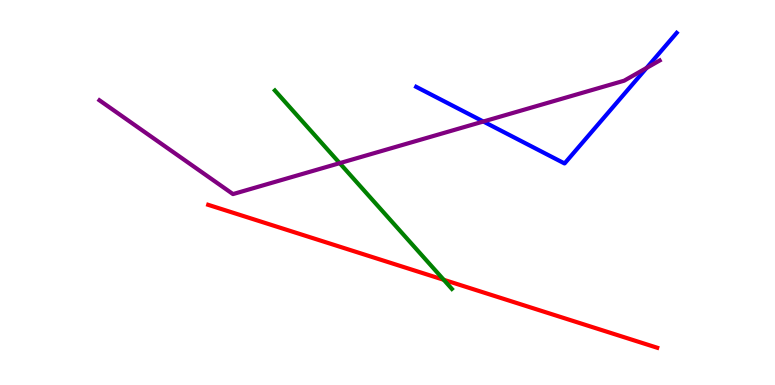[{'lines': ['blue', 'red'], 'intersections': []}, {'lines': ['green', 'red'], 'intersections': [{'x': 5.73, 'y': 2.73}]}, {'lines': ['purple', 'red'], 'intersections': []}, {'lines': ['blue', 'green'], 'intersections': []}, {'lines': ['blue', 'purple'], 'intersections': [{'x': 6.24, 'y': 6.84}, {'x': 8.34, 'y': 8.24}]}, {'lines': ['green', 'purple'], 'intersections': [{'x': 4.38, 'y': 5.76}]}]